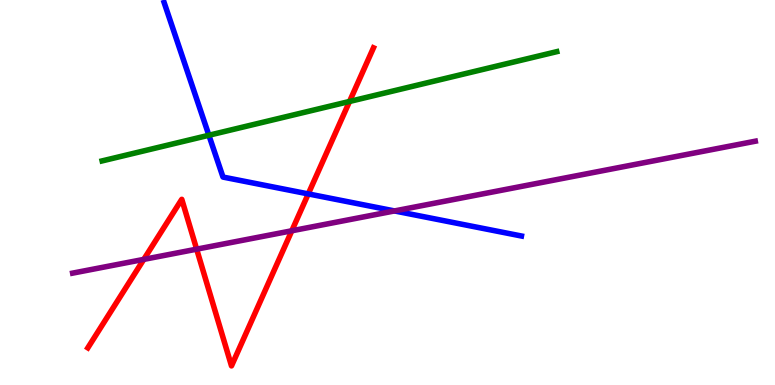[{'lines': ['blue', 'red'], 'intersections': [{'x': 3.98, 'y': 4.96}]}, {'lines': ['green', 'red'], 'intersections': [{'x': 4.51, 'y': 7.36}]}, {'lines': ['purple', 'red'], 'intersections': [{'x': 1.86, 'y': 3.26}, {'x': 2.54, 'y': 3.53}, {'x': 3.77, 'y': 4.01}]}, {'lines': ['blue', 'green'], 'intersections': [{'x': 2.7, 'y': 6.49}]}, {'lines': ['blue', 'purple'], 'intersections': [{'x': 5.09, 'y': 4.52}]}, {'lines': ['green', 'purple'], 'intersections': []}]